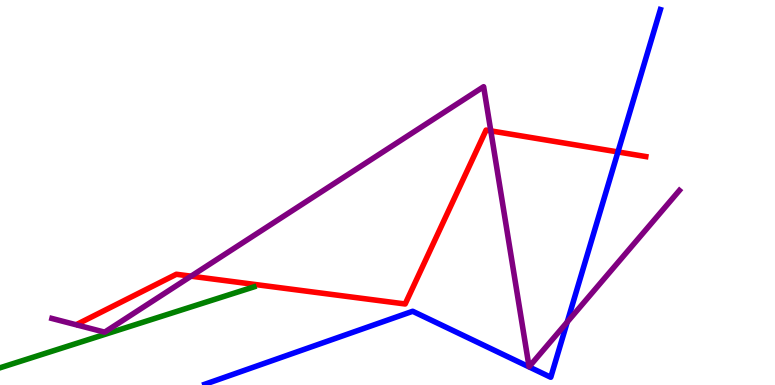[{'lines': ['blue', 'red'], 'intersections': [{'x': 7.97, 'y': 6.05}]}, {'lines': ['green', 'red'], 'intersections': []}, {'lines': ['purple', 'red'], 'intersections': [{'x': 2.47, 'y': 2.83}, {'x': 6.33, 'y': 6.6}]}, {'lines': ['blue', 'green'], 'intersections': []}, {'lines': ['blue', 'purple'], 'intersections': [{'x': 7.32, 'y': 1.64}]}, {'lines': ['green', 'purple'], 'intersections': []}]